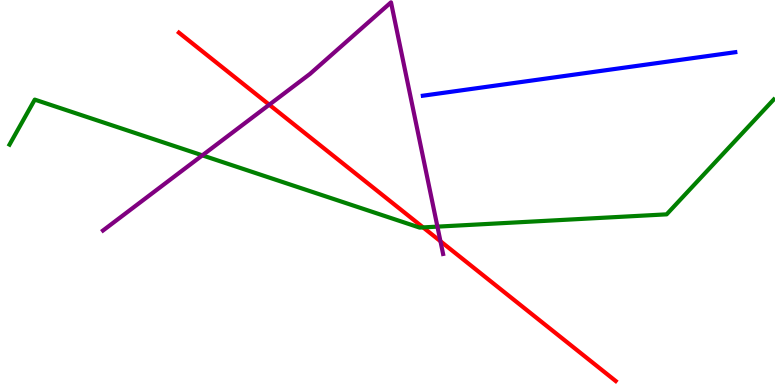[{'lines': ['blue', 'red'], 'intersections': []}, {'lines': ['green', 'red'], 'intersections': [{'x': 5.46, 'y': 4.09}]}, {'lines': ['purple', 'red'], 'intersections': [{'x': 3.47, 'y': 7.28}, {'x': 5.68, 'y': 3.73}]}, {'lines': ['blue', 'green'], 'intersections': []}, {'lines': ['blue', 'purple'], 'intersections': []}, {'lines': ['green', 'purple'], 'intersections': [{'x': 2.61, 'y': 5.97}, {'x': 5.64, 'y': 4.11}]}]